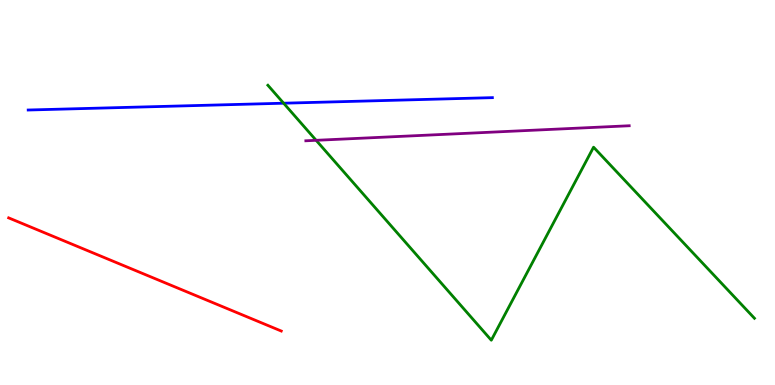[{'lines': ['blue', 'red'], 'intersections': []}, {'lines': ['green', 'red'], 'intersections': []}, {'lines': ['purple', 'red'], 'intersections': []}, {'lines': ['blue', 'green'], 'intersections': [{'x': 3.66, 'y': 7.32}]}, {'lines': ['blue', 'purple'], 'intersections': []}, {'lines': ['green', 'purple'], 'intersections': [{'x': 4.08, 'y': 6.36}]}]